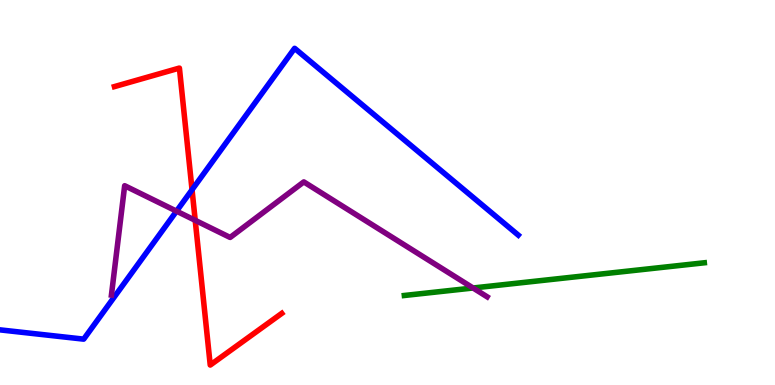[{'lines': ['blue', 'red'], 'intersections': [{'x': 2.48, 'y': 5.07}]}, {'lines': ['green', 'red'], 'intersections': []}, {'lines': ['purple', 'red'], 'intersections': [{'x': 2.52, 'y': 4.28}]}, {'lines': ['blue', 'green'], 'intersections': []}, {'lines': ['blue', 'purple'], 'intersections': [{'x': 2.28, 'y': 4.52}]}, {'lines': ['green', 'purple'], 'intersections': [{'x': 6.1, 'y': 2.52}]}]